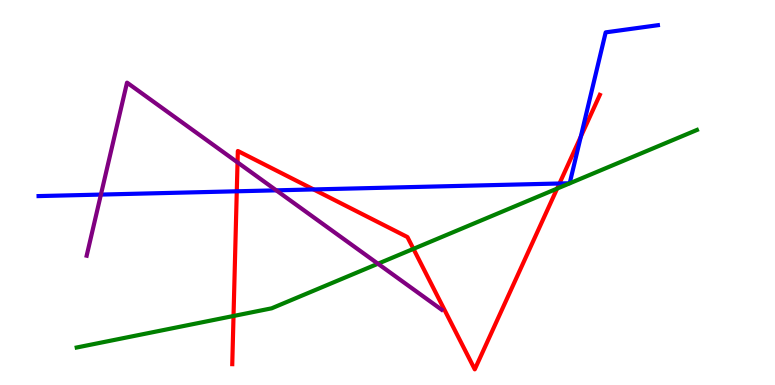[{'lines': ['blue', 'red'], 'intersections': [{'x': 3.06, 'y': 5.03}, {'x': 4.05, 'y': 5.08}, {'x': 7.22, 'y': 5.23}, {'x': 7.49, 'y': 6.45}]}, {'lines': ['green', 'red'], 'intersections': [{'x': 3.01, 'y': 1.79}, {'x': 5.33, 'y': 3.54}, {'x': 7.19, 'y': 5.1}]}, {'lines': ['purple', 'red'], 'intersections': [{'x': 3.06, 'y': 5.78}]}, {'lines': ['blue', 'green'], 'intersections': []}, {'lines': ['blue', 'purple'], 'intersections': [{'x': 1.3, 'y': 4.95}, {'x': 3.56, 'y': 5.06}]}, {'lines': ['green', 'purple'], 'intersections': [{'x': 4.88, 'y': 3.15}]}]